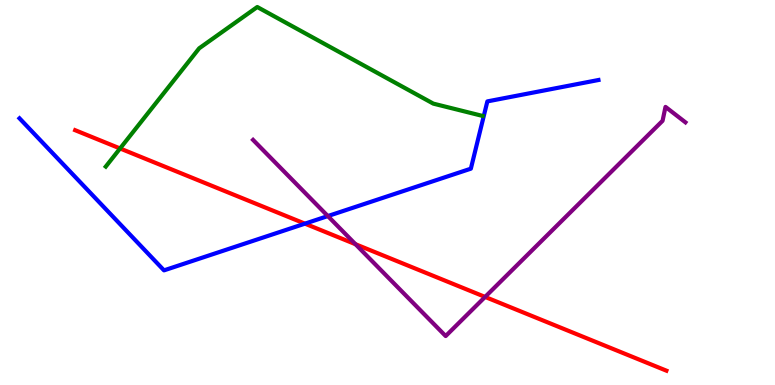[{'lines': ['blue', 'red'], 'intersections': [{'x': 3.93, 'y': 4.19}]}, {'lines': ['green', 'red'], 'intersections': [{'x': 1.55, 'y': 6.14}]}, {'lines': ['purple', 'red'], 'intersections': [{'x': 4.59, 'y': 3.66}, {'x': 6.26, 'y': 2.29}]}, {'lines': ['blue', 'green'], 'intersections': []}, {'lines': ['blue', 'purple'], 'intersections': [{'x': 4.23, 'y': 4.39}]}, {'lines': ['green', 'purple'], 'intersections': []}]